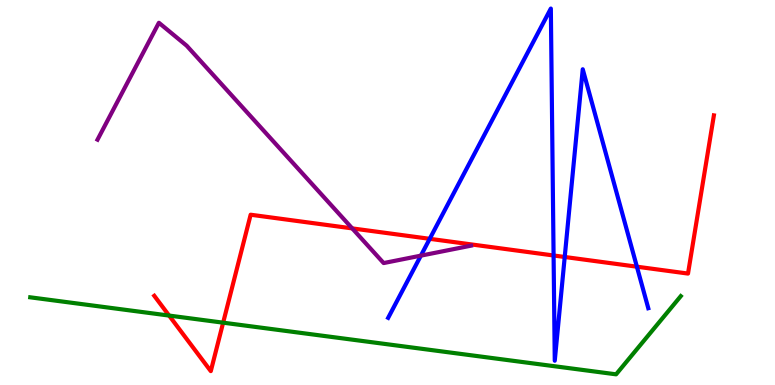[{'lines': ['blue', 'red'], 'intersections': [{'x': 5.54, 'y': 3.8}, {'x': 7.14, 'y': 3.36}, {'x': 7.29, 'y': 3.33}, {'x': 8.22, 'y': 3.07}]}, {'lines': ['green', 'red'], 'intersections': [{'x': 2.18, 'y': 1.8}, {'x': 2.88, 'y': 1.62}]}, {'lines': ['purple', 'red'], 'intersections': [{'x': 4.54, 'y': 4.07}]}, {'lines': ['blue', 'green'], 'intersections': []}, {'lines': ['blue', 'purple'], 'intersections': [{'x': 5.43, 'y': 3.36}]}, {'lines': ['green', 'purple'], 'intersections': []}]